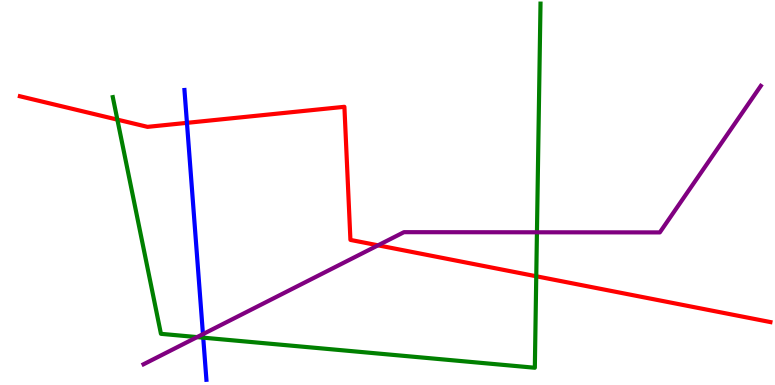[{'lines': ['blue', 'red'], 'intersections': [{'x': 2.41, 'y': 6.81}]}, {'lines': ['green', 'red'], 'intersections': [{'x': 1.51, 'y': 6.89}, {'x': 6.92, 'y': 2.82}]}, {'lines': ['purple', 'red'], 'intersections': [{'x': 4.88, 'y': 3.63}]}, {'lines': ['blue', 'green'], 'intersections': [{'x': 2.62, 'y': 1.23}]}, {'lines': ['blue', 'purple'], 'intersections': [{'x': 2.62, 'y': 1.32}]}, {'lines': ['green', 'purple'], 'intersections': [{'x': 2.54, 'y': 1.24}, {'x': 6.93, 'y': 3.97}]}]